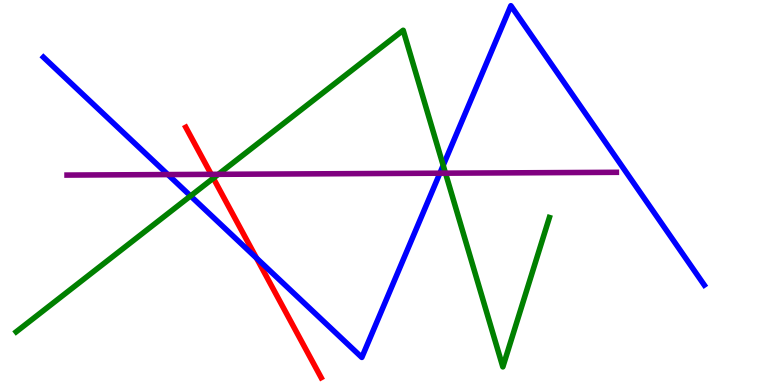[{'lines': ['blue', 'red'], 'intersections': [{'x': 3.31, 'y': 3.29}]}, {'lines': ['green', 'red'], 'intersections': [{'x': 2.75, 'y': 5.37}]}, {'lines': ['purple', 'red'], 'intersections': [{'x': 2.73, 'y': 5.47}]}, {'lines': ['blue', 'green'], 'intersections': [{'x': 2.46, 'y': 4.91}, {'x': 5.72, 'y': 5.7}]}, {'lines': ['blue', 'purple'], 'intersections': [{'x': 2.17, 'y': 5.47}, {'x': 5.68, 'y': 5.5}]}, {'lines': ['green', 'purple'], 'intersections': [{'x': 2.82, 'y': 5.47}, {'x': 5.75, 'y': 5.5}]}]